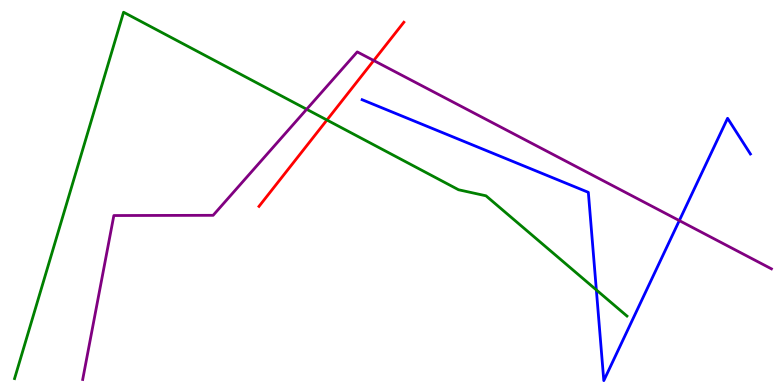[{'lines': ['blue', 'red'], 'intersections': []}, {'lines': ['green', 'red'], 'intersections': [{'x': 4.22, 'y': 6.88}]}, {'lines': ['purple', 'red'], 'intersections': [{'x': 4.82, 'y': 8.43}]}, {'lines': ['blue', 'green'], 'intersections': [{'x': 7.69, 'y': 2.47}]}, {'lines': ['blue', 'purple'], 'intersections': [{'x': 8.77, 'y': 4.27}]}, {'lines': ['green', 'purple'], 'intersections': [{'x': 3.96, 'y': 7.16}]}]